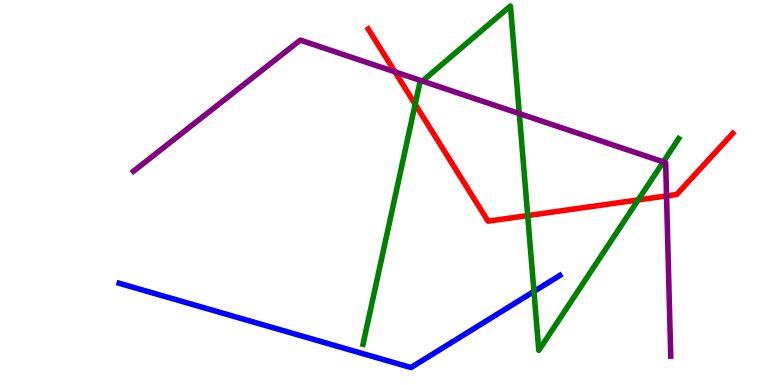[{'lines': ['blue', 'red'], 'intersections': []}, {'lines': ['green', 'red'], 'intersections': [{'x': 5.36, 'y': 7.29}, {'x': 6.81, 'y': 4.4}, {'x': 8.23, 'y': 4.81}]}, {'lines': ['purple', 'red'], 'intersections': [{'x': 5.1, 'y': 8.13}, {'x': 8.6, 'y': 4.91}]}, {'lines': ['blue', 'green'], 'intersections': [{'x': 6.89, 'y': 2.43}]}, {'lines': ['blue', 'purple'], 'intersections': []}, {'lines': ['green', 'purple'], 'intersections': [{'x': 5.45, 'y': 7.89}, {'x': 6.7, 'y': 7.05}, {'x': 8.56, 'y': 5.8}]}]